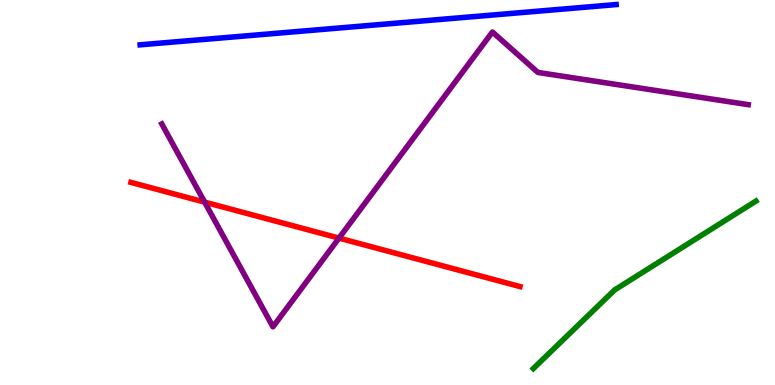[{'lines': ['blue', 'red'], 'intersections': []}, {'lines': ['green', 'red'], 'intersections': []}, {'lines': ['purple', 'red'], 'intersections': [{'x': 2.64, 'y': 4.75}, {'x': 4.37, 'y': 3.82}]}, {'lines': ['blue', 'green'], 'intersections': []}, {'lines': ['blue', 'purple'], 'intersections': []}, {'lines': ['green', 'purple'], 'intersections': []}]